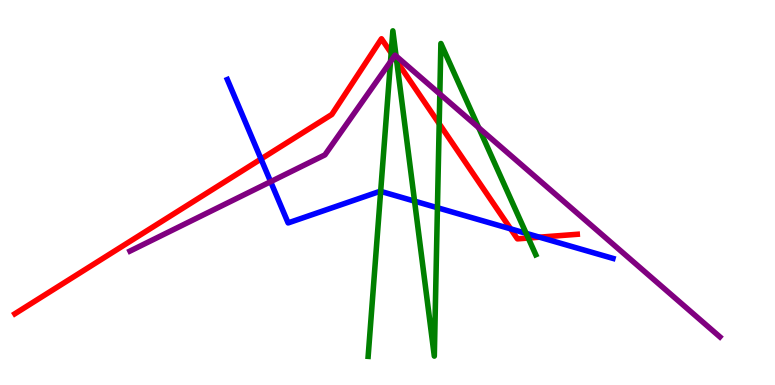[{'lines': ['blue', 'red'], 'intersections': [{'x': 3.37, 'y': 5.87}, {'x': 6.59, 'y': 4.06}, {'x': 6.96, 'y': 3.84}]}, {'lines': ['green', 'red'], 'intersections': [{'x': 5.05, 'y': 8.62}, {'x': 5.12, 'y': 8.41}, {'x': 5.67, 'y': 6.79}, {'x': 6.82, 'y': 3.82}]}, {'lines': ['purple', 'red'], 'intersections': [{'x': 5.08, 'y': 8.52}]}, {'lines': ['blue', 'green'], 'intersections': [{'x': 4.91, 'y': 5.03}, {'x': 5.35, 'y': 4.78}, {'x': 5.64, 'y': 4.6}, {'x': 6.79, 'y': 3.94}]}, {'lines': ['blue', 'purple'], 'intersections': [{'x': 3.49, 'y': 5.28}]}, {'lines': ['green', 'purple'], 'intersections': [{'x': 5.04, 'y': 8.4}, {'x': 5.11, 'y': 8.54}, {'x': 5.68, 'y': 7.56}, {'x': 6.18, 'y': 6.68}]}]